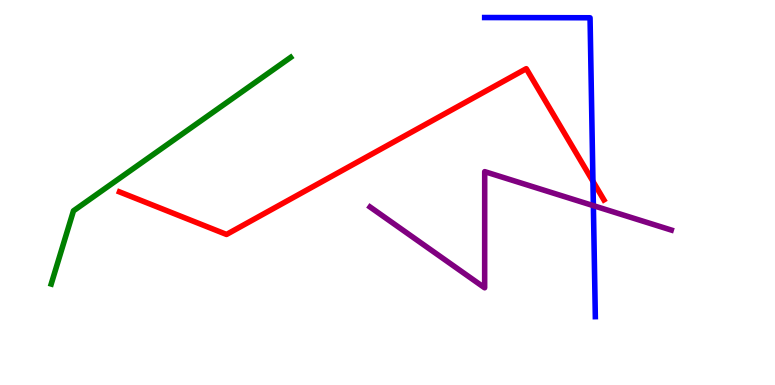[{'lines': ['blue', 'red'], 'intersections': [{'x': 7.65, 'y': 5.29}]}, {'lines': ['green', 'red'], 'intersections': []}, {'lines': ['purple', 'red'], 'intersections': []}, {'lines': ['blue', 'green'], 'intersections': []}, {'lines': ['blue', 'purple'], 'intersections': [{'x': 7.66, 'y': 4.66}]}, {'lines': ['green', 'purple'], 'intersections': []}]